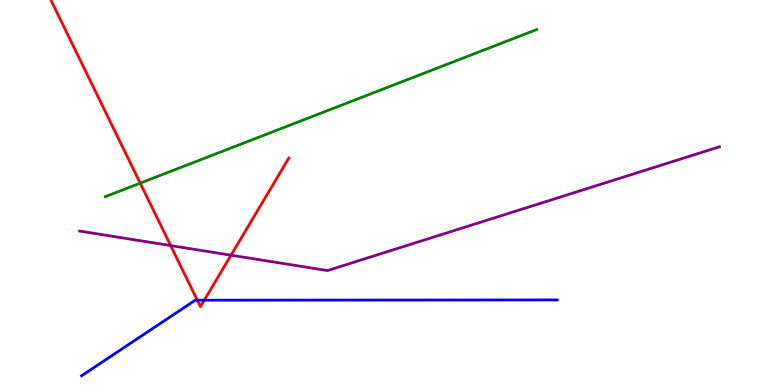[{'lines': ['blue', 'red'], 'intersections': [{'x': 2.55, 'y': 2.2}, {'x': 2.64, 'y': 2.2}]}, {'lines': ['green', 'red'], 'intersections': [{'x': 1.81, 'y': 5.24}]}, {'lines': ['purple', 'red'], 'intersections': [{'x': 2.2, 'y': 3.62}, {'x': 2.98, 'y': 3.37}]}, {'lines': ['blue', 'green'], 'intersections': []}, {'lines': ['blue', 'purple'], 'intersections': []}, {'lines': ['green', 'purple'], 'intersections': []}]